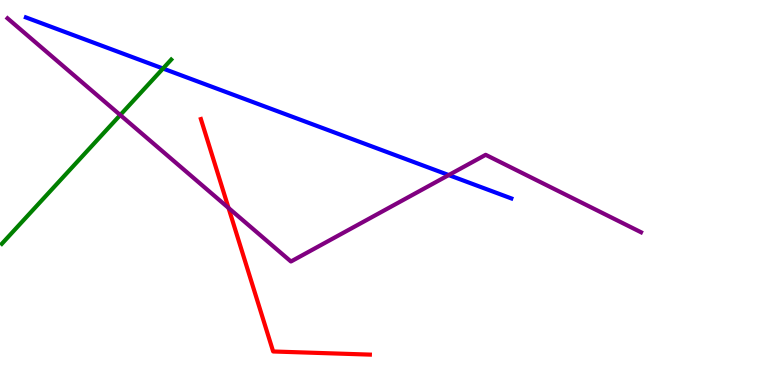[{'lines': ['blue', 'red'], 'intersections': []}, {'lines': ['green', 'red'], 'intersections': []}, {'lines': ['purple', 'red'], 'intersections': [{'x': 2.95, 'y': 4.6}]}, {'lines': ['blue', 'green'], 'intersections': [{'x': 2.1, 'y': 8.22}]}, {'lines': ['blue', 'purple'], 'intersections': [{'x': 5.79, 'y': 5.45}]}, {'lines': ['green', 'purple'], 'intersections': [{'x': 1.55, 'y': 7.01}]}]